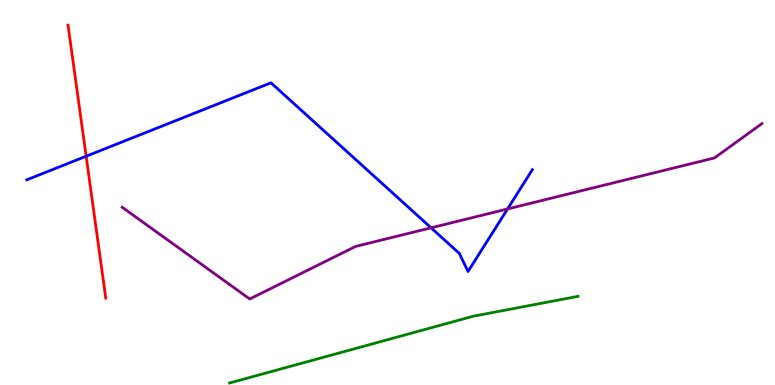[{'lines': ['blue', 'red'], 'intersections': [{'x': 1.11, 'y': 5.94}]}, {'lines': ['green', 'red'], 'intersections': []}, {'lines': ['purple', 'red'], 'intersections': []}, {'lines': ['blue', 'green'], 'intersections': []}, {'lines': ['blue', 'purple'], 'intersections': [{'x': 5.56, 'y': 4.08}, {'x': 6.55, 'y': 4.57}]}, {'lines': ['green', 'purple'], 'intersections': []}]